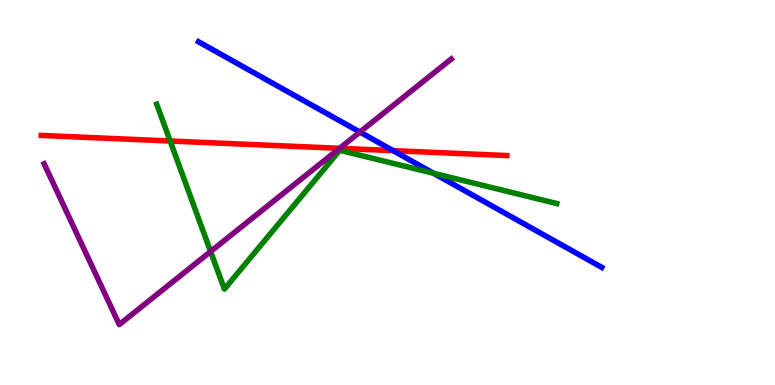[{'lines': ['blue', 'red'], 'intersections': [{'x': 5.07, 'y': 6.09}]}, {'lines': ['green', 'red'], 'intersections': [{'x': 2.2, 'y': 6.34}]}, {'lines': ['purple', 'red'], 'intersections': [{'x': 4.38, 'y': 6.15}]}, {'lines': ['blue', 'green'], 'intersections': [{'x': 5.6, 'y': 5.5}]}, {'lines': ['blue', 'purple'], 'intersections': [{'x': 4.64, 'y': 6.57}]}, {'lines': ['green', 'purple'], 'intersections': [{'x': 2.72, 'y': 3.47}]}]